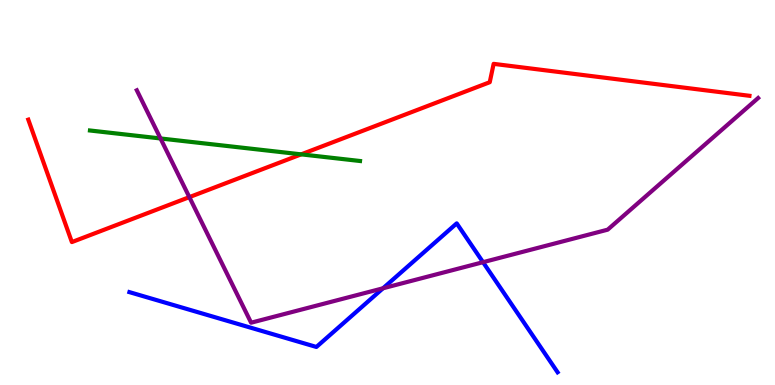[{'lines': ['blue', 'red'], 'intersections': []}, {'lines': ['green', 'red'], 'intersections': [{'x': 3.89, 'y': 5.99}]}, {'lines': ['purple', 'red'], 'intersections': [{'x': 2.44, 'y': 4.88}]}, {'lines': ['blue', 'green'], 'intersections': []}, {'lines': ['blue', 'purple'], 'intersections': [{'x': 4.94, 'y': 2.51}, {'x': 6.23, 'y': 3.19}]}, {'lines': ['green', 'purple'], 'intersections': [{'x': 2.07, 'y': 6.4}]}]